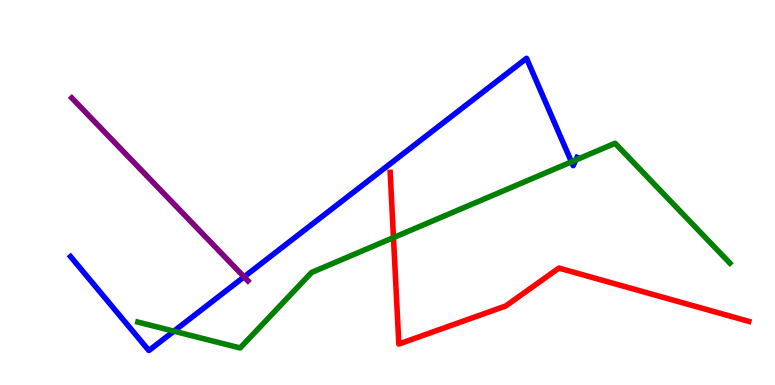[{'lines': ['blue', 'red'], 'intersections': []}, {'lines': ['green', 'red'], 'intersections': [{'x': 5.08, 'y': 3.83}]}, {'lines': ['purple', 'red'], 'intersections': []}, {'lines': ['blue', 'green'], 'intersections': [{'x': 2.24, 'y': 1.4}, {'x': 7.37, 'y': 5.8}, {'x': 7.43, 'y': 5.84}]}, {'lines': ['blue', 'purple'], 'intersections': [{'x': 3.15, 'y': 2.81}]}, {'lines': ['green', 'purple'], 'intersections': []}]